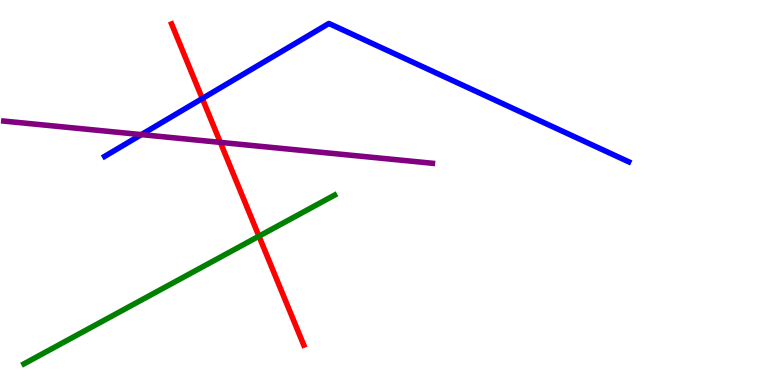[{'lines': ['blue', 'red'], 'intersections': [{'x': 2.61, 'y': 7.44}]}, {'lines': ['green', 'red'], 'intersections': [{'x': 3.34, 'y': 3.87}]}, {'lines': ['purple', 'red'], 'intersections': [{'x': 2.84, 'y': 6.3}]}, {'lines': ['blue', 'green'], 'intersections': []}, {'lines': ['blue', 'purple'], 'intersections': [{'x': 1.82, 'y': 6.5}]}, {'lines': ['green', 'purple'], 'intersections': []}]